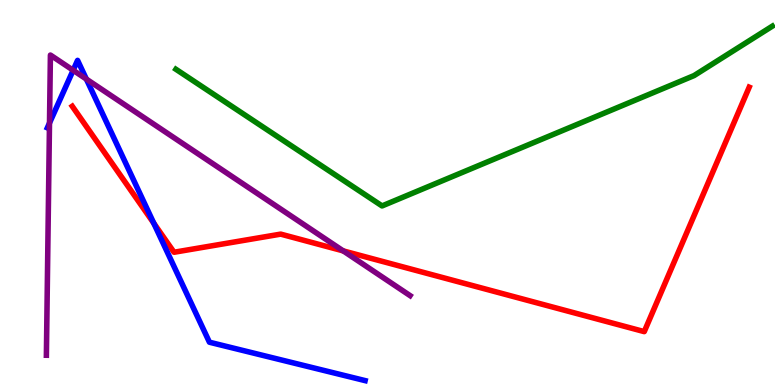[{'lines': ['blue', 'red'], 'intersections': [{'x': 1.98, 'y': 4.2}]}, {'lines': ['green', 'red'], 'intersections': []}, {'lines': ['purple', 'red'], 'intersections': [{'x': 4.43, 'y': 3.48}]}, {'lines': ['blue', 'green'], 'intersections': []}, {'lines': ['blue', 'purple'], 'intersections': [{'x': 0.639, 'y': 6.8}, {'x': 0.944, 'y': 8.18}, {'x': 1.11, 'y': 7.95}]}, {'lines': ['green', 'purple'], 'intersections': []}]